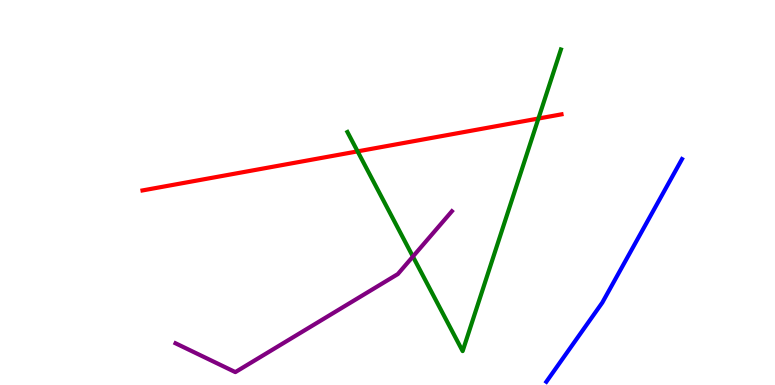[{'lines': ['blue', 'red'], 'intersections': []}, {'lines': ['green', 'red'], 'intersections': [{'x': 4.61, 'y': 6.07}, {'x': 6.95, 'y': 6.92}]}, {'lines': ['purple', 'red'], 'intersections': []}, {'lines': ['blue', 'green'], 'intersections': []}, {'lines': ['blue', 'purple'], 'intersections': []}, {'lines': ['green', 'purple'], 'intersections': [{'x': 5.33, 'y': 3.34}]}]